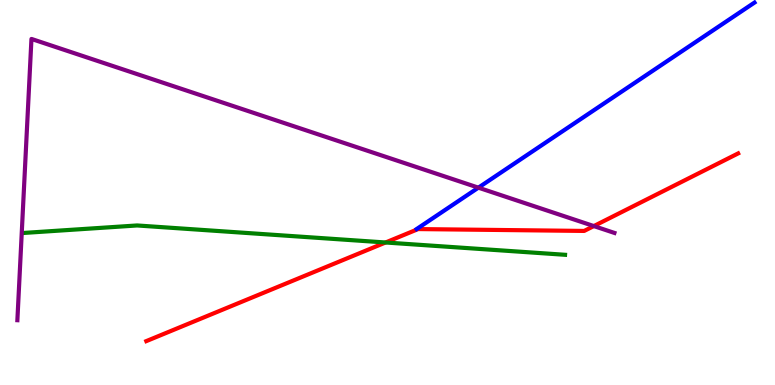[{'lines': ['blue', 'red'], 'intersections': []}, {'lines': ['green', 'red'], 'intersections': [{'x': 4.98, 'y': 3.7}]}, {'lines': ['purple', 'red'], 'intersections': [{'x': 7.66, 'y': 4.13}]}, {'lines': ['blue', 'green'], 'intersections': []}, {'lines': ['blue', 'purple'], 'intersections': [{'x': 6.17, 'y': 5.13}]}, {'lines': ['green', 'purple'], 'intersections': []}]